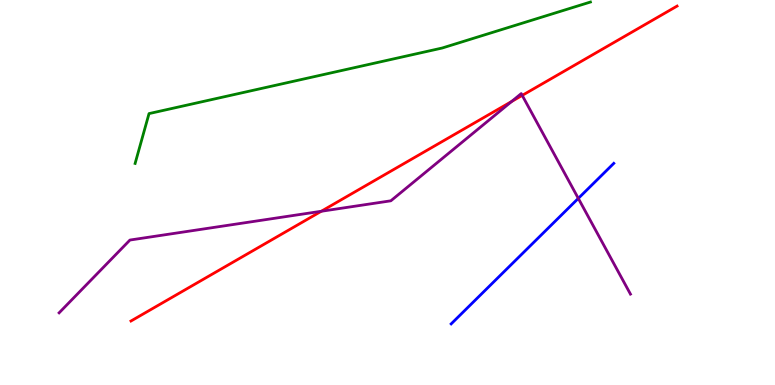[{'lines': ['blue', 'red'], 'intersections': []}, {'lines': ['green', 'red'], 'intersections': []}, {'lines': ['purple', 'red'], 'intersections': [{'x': 4.15, 'y': 4.51}, {'x': 6.6, 'y': 7.36}, {'x': 6.74, 'y': 7.52}]}, {'lines': ['blue', 'green'], 'intersections': []}, {'lines': ['blue', 'purple'], 'intersections': [{'x': 7.46, 'y': 4.85}]}, {'lines': ['green', 'purple'], 'intersections': []}]